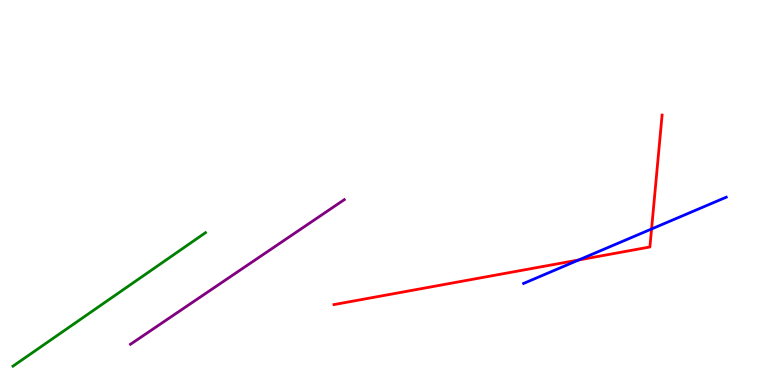[{'lines': ['blue', 'red'], 'intersections': [{'x': 7.47, 'y': 3.25}, {'x': 8.41, 'y': 4.05}]}, {'lines': ['green', 'red'], 'intersections': []}, {'lines': ['purple', 'red'], 'intersections': []}, {'lines': ['blue', 'green'], 'intersections': []}, {'lines': ['blue', 'purple'], 'intersections': []}, {'lines': ['green', 'purple'], 'intersections': []}]